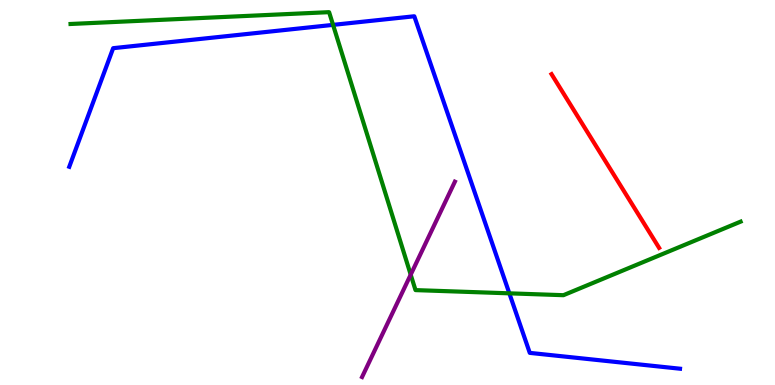[{'lines': ['blue', 'red'], 'intersections': []}, {'lines': ['green', 'red'], 'intersections': []}, {'lines': ['purple', 'red'], 'intersections': []}, {'lines': ['blue', 'green'], 'intersections': [{'x': 4.3, 'y': 9.35}, {'x': 6.57, 'y': 2.38}]}, {'lines': ['blue', 'purple'], 'intersections': []}, {'lines': ['green', 'purple'], 'intersections': [{'x': 5.3, 'y': 2.87}]}]